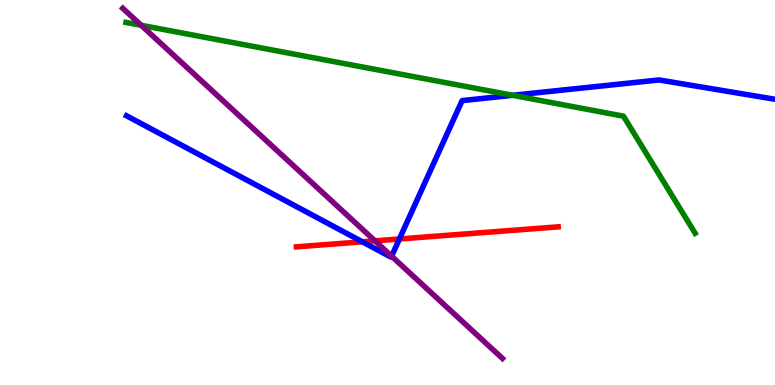[{'lines': ['blue', 'red'], 'intersections': [{'x': 4.68, 'y': 3.72}, {'x': 5.15, 'y': 3.79}]}, {'lines': ['green', 'red'], 'intersections': []}, {'lines': ['purple', 'red'], 'intersections': [{'x': 4.84, 'y': 3.74}]}, {'lines': ['blue', 'green'], 'intersections': [{'x': 6.62, 'y': 7.52}]}, {'lines': ['blue', 'purple'], 'intersections': [{'x': 5.05, 'y': 3.35}]}, {'lines': ['green', 'purple'], 'intersections': [{'x': 1.82, 'y': 9.34}]}]